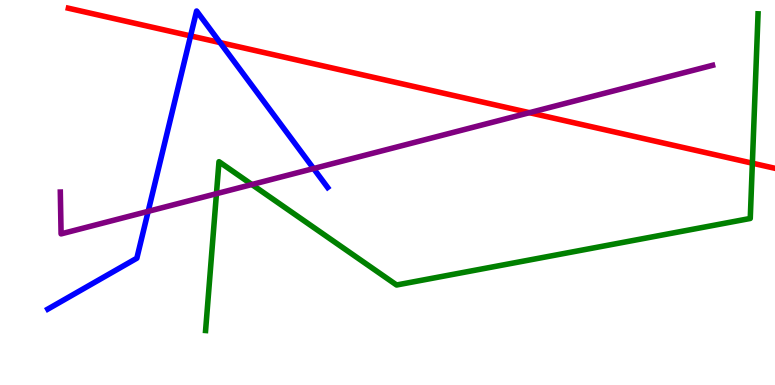[{'lines': ['blue', 'red'], 'intersections': [{'x': 2.46, 'y': 9.07}, {'x': 2.84, 'y': 8.89}]}, {'lines': ['green', 'red'], 'intersections': [{'x': 9.71, 'y': 5.76}]}, {'lines': ['purple', 'red'], 'intersections': [{'x': 6.83, 'y': 7.07}]}, {'lines': ['blue', 'green'], 'intersections': []}, {'lines': ['blue', 'purple'], 'intersections': [{'x': 1.91, 'y': 4.51}, {'x': 4.05, 'y': 5.62}]}, {'lines': ['green', 'purple'], 'intersections': [{'x': 2.79, 'y': 4.97}, {'x': 3.25, 'y': 5.21}]}]